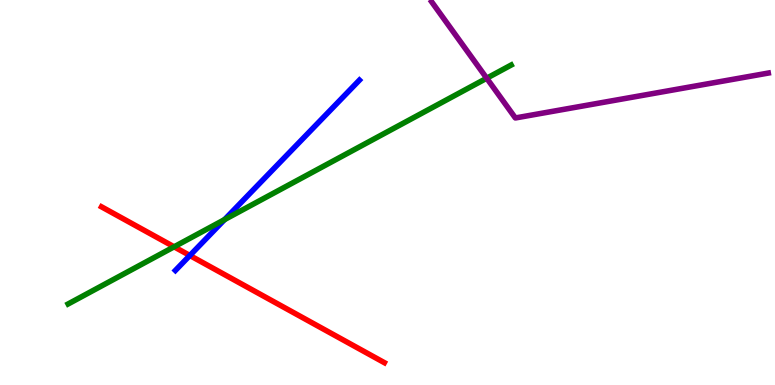[{'lines': ['blue', 'red'], 'intersections': [{'x': 2.45, 'y': 3.36}]}, {'lines': ['green', 'red'], 'intersections': [{'x': 2.25, 'y': 3.59}]}, {'lines': ['purple', 'red'], 'intersections': []}, {'lines': ['blue', 'green'], 'intersections': [{'x': 2.9, 'y': 4.3}]}, {'lines': ['blue', 'purple'], 'intersections': []}, {'lines': ['green', 'purple'], 'intersections': [{'x': 6.28, 'y': 7.97}]}]